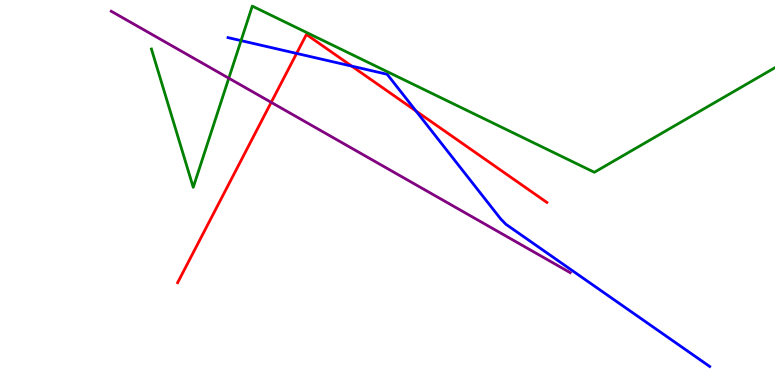[{'lines': ['blue', 'red'], 'intersections': [{'x': 3.83, 'y': 8.61}, {'x': 4.54, 'y': 8.28}, {'x': 5.37, 'y': 7.12}]}, {'lines': ['green', 'red'], 'intersections': []}, {'lines': ['purple', 'red'], 'intersections': [{'x': 3.5, 'y': 7.34}]}, {'lines': ['blue', 'green'], 'intersections': [{'x': 3.11, 'y': 8.94}]}, {'lines': ['blue', 'purple'], 'intersections': []}, {'lines': ['green', 'purple'], 'intersections': [{'x': 2.95, 'y': 7.97}]}]